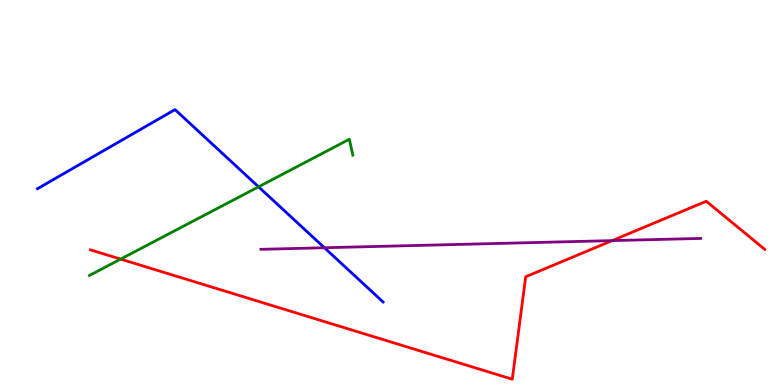[{'lines': ['blue', 'red'], 'intersections': []}, {'lines': ['green', 'red'], 'intersections': [{'x': 1.56, 'y': 3.27}]}, {'lines': ['purple', 'red'], 'intersections': [{'x': 7.9, 'y': 3.75}]}, {'lines': ['blue', 'green'], 'intersections': [{'x': 3.34, 'y': 5.15}]}, {'lines': ['blue', 'purple'], 'intersections': [{'x': 4.19, 'y': 3.56}]}, {'lines': ['green', 'purple'], 'intersections': []}]